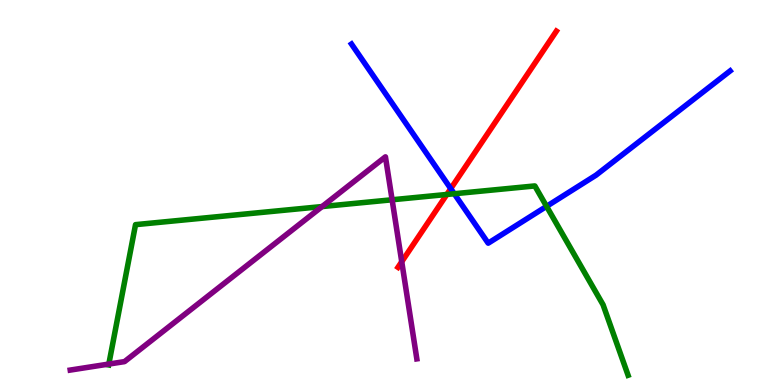[{'lines': ['blue', 'red'], 'intersections': [{'x': 5.82, 'y': 5.1}]}, {'lines': ['green', 'red'], 'intersections': [{'x': 5.77, 'y': 4.95}]}, {'lines': ['purple', 'red'], 'intersections': [{'x': 5.18, 'y': 3.2}]}, {'lines': ['blue', 'green'], 'intersections': [{'x': 5.86, 'y': 4.97}, {'x': 7.05, 'y': 4.64}]}, {'lines': ['blue', 'purple'], 'intersections': []}, {'lines': ['green', 'purple'], 'intersections': [{'x': 1.4, 'y': 0.544}, {'x': 4.16, 'y': 4.63}, {'x': 5.06, 'y': 4.81}]}]